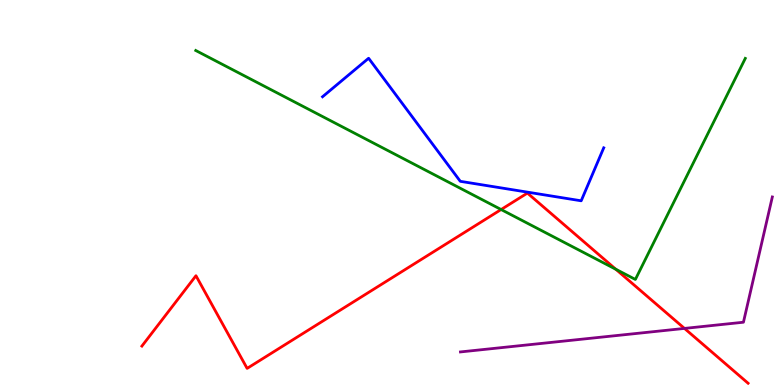[{'lines': ['blue', 'red'], 'intersections': []}, {'lines': ['green', 'red'], 'intersections': [{'x': 6.47, 'y': 4.56}, {'x': 7.95, 'y': 3.01}]}, {'lines': ['purple', 'red'], 'intersections': [{'x': 8.83, 'y': 1.47}]}, {'lines': ['blue', 'green'], 'intersections': []}, {'lines': ['blue', 'purple'], 'intersections': []}, {'lines': ['green', 'purple'], 'intersections': []}]